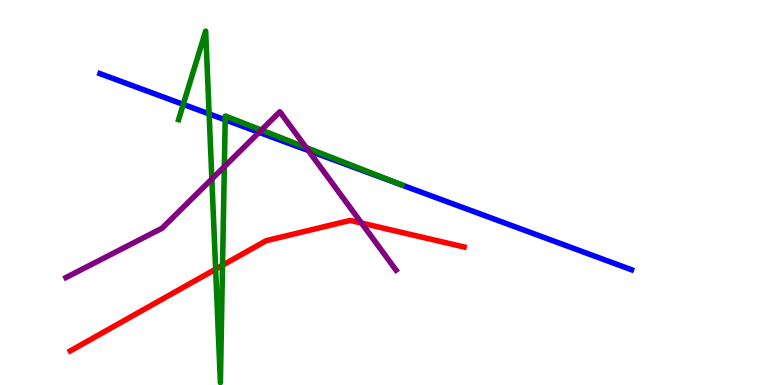[{'lines': ['blue', 'red'], 'intersections': []}, {'lines': ['green', 'red'], 'intersections': [{'x': 2.78, 'y': 3.01}, {'x': 2.87, 'y': 3.11}]}, {'lines': ['purple', 'red'], 'intersections': [{'x': 4.66, 'y': 4.21}]}, {'lines': ['blue', 'green'], 'intersections': [{'x': 2.36, 'y': 7.29}, {'x': 2.7, 'y': 7.04}, {'x': 2.91, 'y': 6.89}]}, {'lines': ['blue', 'purple'], 'intersections': [{'x': 3.34, 'y': 6.56}, {'x': 3.98, 'y': 6.09}]}, {'lines': ['green', 'purple'], 'intersections': [{'x': 2.73, 'y': 5.35}, {'x': 2.89, 'y': 5.67}, {'x': 3.37, 'y': 6.62}, {'x': 3.95, 'y': 6.17}]}]